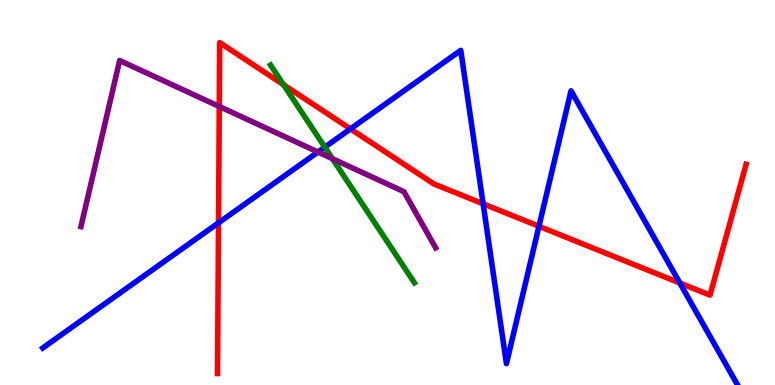[{'lines': ['blue', 'red'], 'intersections': [{'x': 2.82, 'y': 4.21}, {'x': 4.52, 'y': 6.65}, {'x': 6.23, 'y': 4.71}, {'x': 6.95, 'y': 4.12}, {'x': 8.77, 'y': 2.65}]}, {'lines': ['green', 'red'], 'intersections': [{'x': 3.66, 'y': 7.8}]}, {'lines': ['purple', 'red'], 'intersections': [{'x': 2.83, 'y': 7.23}]}, {'lines': ['blue', 'green'], 'intersections': [{'x': 4.19, 'y': 6.18}]}, {'lines': ['blue', 'purple'], 'intersections': [{'x': 4.1, 'y': 6.05}]}, {'lines': ['green', 'purple'], 'intersections': [{'x': 4.29, 'y': 5.88}]}]